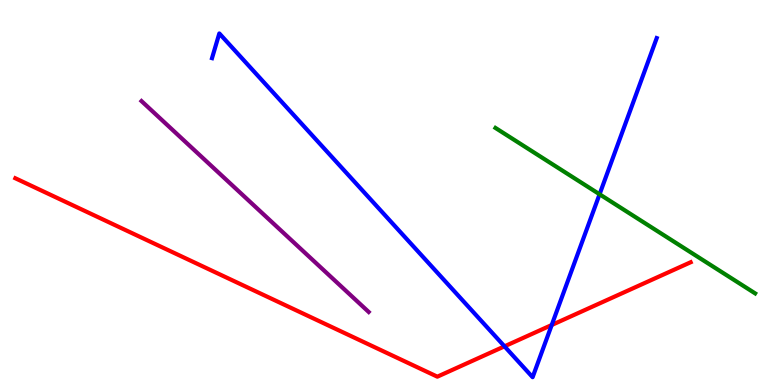[{'lines': ['blue', 'red'], 'intersections': [{'x': 6.51, 'y': 1.0}, {'x': 7.12, 'y': 1.56}]}, {'lines': ['green', 'red'], 'intersections': []}, {'lines': ['purple', 'red'], 'intersections': []}, {'lines': ['blue', 'green'], 'intersections': [{'x': 7.74, 'y': 4.95}]}, {'lines': ['blue', 'purple'], 'intersections': []}, {'lines': ['green', 'purple'], 'intersections': []}]